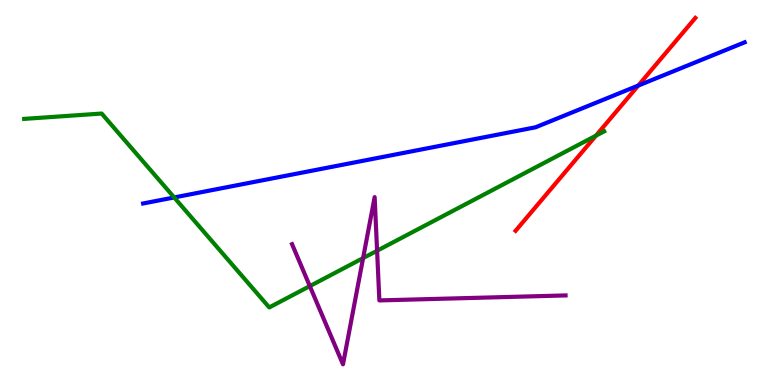[{'lines': ['blue', 'red'], 'intersections': [{'x': 8.24, 'y': 7.78}]}, {'lines': ['green', 'red'], 'intersections': [{'x': 7.69, 'y': 6.48}]}, {'lines': ['purple', 'red'], 'intersections': []}, {'lines': ['blue', 'green'], 'intersections': [{'x': 2.25, 'y': 4.87}]}, {'lines': ['blue', 'purple'], 'intersections': []}, {'lines': ['green', 'purple'], 'intersections': [{'x': 4.0, 'y': 2.57}, {'x': 4.69, 'y': 3.3}, {'x': 4.87, 'y': 3.49}]}]